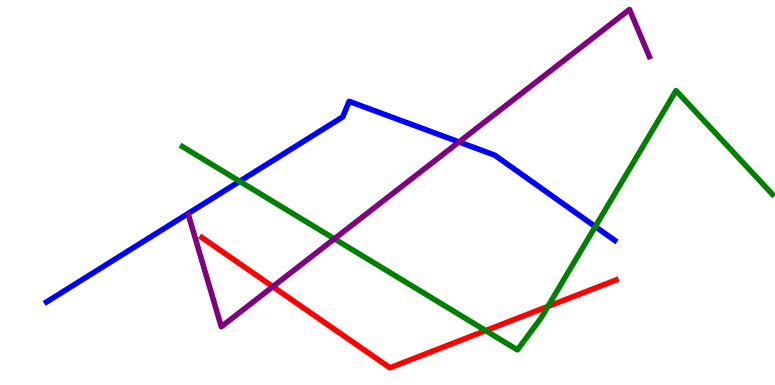[{'lines': ['blue', 'red'], 'intersections': []}, {'lines': ['green', 'red'], 'intersections': [{'x': 6.27, 'y': 1.41}, {'x': 7.07, 'y': 2.04}]}, {'lines': ['purple', 'red'], 'intersections': [{'x': 3.52, 'y': 2.55}]}, {'lines': ['blue', 'green'], 'intersections': [{'x': 3.09, 'y': 5.29}, {'x': 7.68, 'y': 4.11}]}, {'lines': ['blue', 'purple'], 'intersections': [{'x': 5.92, 'y': 6.31}]}, {'lines': ['green', 'purple'], 'intersections': [{'x': 4.31, 'y': 3.8}]}]